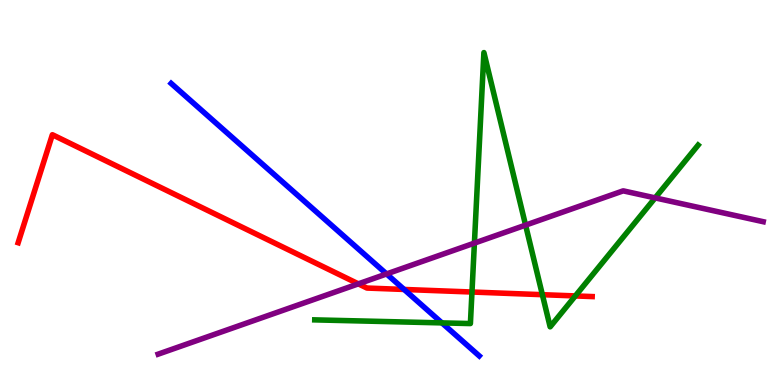[{'lines': ['blue', 'red'], 'intersections': [{'x': 5.21, 'y': 2.48}]}, {'lines': ['green', 'red'], 'intersections': [{'x': 6.09, 'y': 2.41}, {'x': 7.0, 'y': 2.35}, {'x': 7.42, 'y': 2.31}]}, {'lines': ['purple', 'red'], 'intersections': [{'x': 4.62, 'y': 2.63}]}, {'lines': ['blue', 'green'], 'intersections': [{'x': 5.7, 'y': 1.61}]}, {'lines': ['blue', 'purple'], 'intersections': [{'x': 4.99, 'y': 2.88}]}, {'lines': ['green', 'purple'], 'intersections': [{'x': 6.12, 'y': 3.69}, {'x': 6.78, 'y': 4.15}, {'x': 8.45, 'y': 4.86}]}]